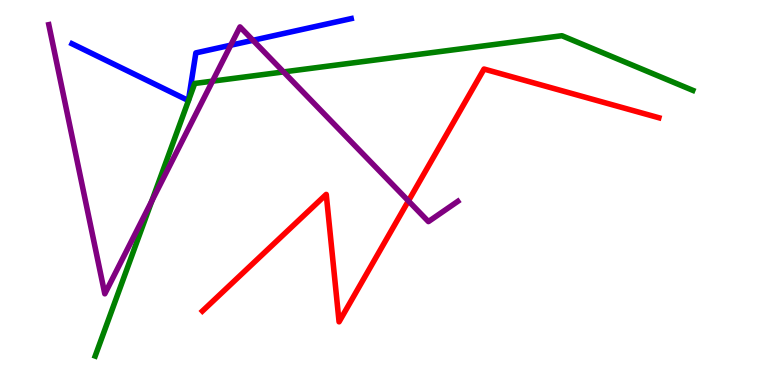[{'lines': ['blue', 'red'], 'intersections': []}, {'lines': ['green', 'red'], 'intersections': []}, {'lines': ['purple', 'red'], 'intersections': [{'x': 5.27, 'y': 4.78}]}, {'lines': ['blue', 'green'], 'intersections': []}, {'lines': ['blue', 'purple'], 'intersections': [{'x': 2.98, 'y': 8.83}, {'x': 3.26, 'y': 8.95}]}, {'lines': ['green', 'purple'], 'intersections': [{'x': 1.96, 'y': 4.78}, {'x': 2.74, 'y': 7.89}, {'x': 3.66, 'y': 8.13}]}]